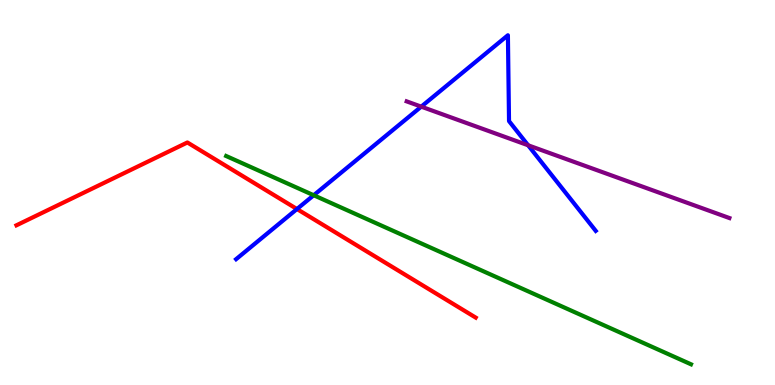[{'lines': ['blue', 'red'], 'intersections': [{'x': 3.83, 'y': 4.57}]}, {'lines': ['green', 'red'], 'intersections': []}, {'lines': ['purple', 'red'], 'intersections': []}, {'lines': ['blue', 'green'], 'intersections': [{'x': 4.05, 'y': 4.93}]}, {'lines': ['blue', 'purple'], 'intersections': [{'x': 5.44, 'y': 7.23}, {'x': 6.81, 'y': 6.23}]}, {'lines': ['green', 'purple'], 'intersections': []}]